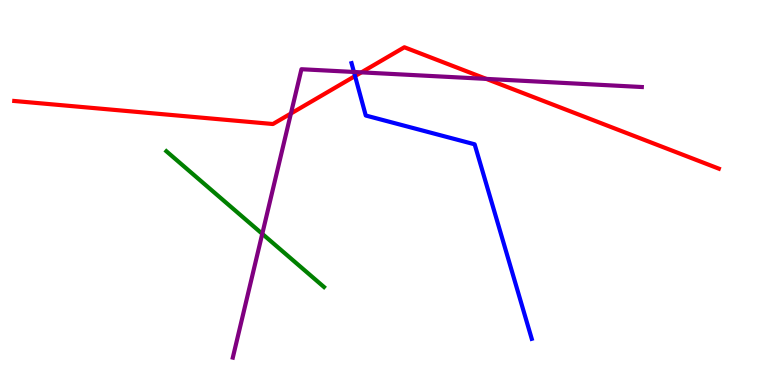[{'lines': ['blue', 'red'], 'intersections': [{'x': 4.58, 'y': 8.02}]}, {'lines': ['green', 'red'], 'intersections': []}, {'lines': ['purple', 'red'], 'intersections': [{'x': 3.75, 'y': 7.05}, {'x': 4.66, 'y': 8.12}, {'x': 6.27, 'y': 7.95}]}, {'lines': ['blue', 'green'], 'intersections': []}, {'lines': ['blue', 'purple'], 'intersections': [{'x': 4.57, 'y': 8.13}]}, {'lines': ['green', 'purple'], 'intersections': [{'x': 3.38, 'y': 3.93}]}]